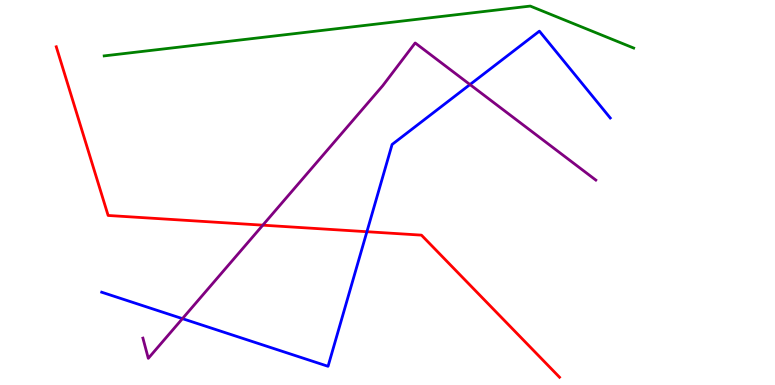[{'lines': ['blue', 'red'], 'intersections': [{'x': 4.73, 'y': 3.98}]}, {'lines': ['green', 'red'], 'intersections': []}, {'lines': ['purple', 'red'], 'intersections': [{'x': 3.39, 'y': 4.15}]}, {'lines': ['blue', 'green'], 'intersections': []}, {'lines': ['blue', 'purple'], 'intersections': [{'x': 2.35, 'y': 1.72}, {'x': 6.06, 'y': 7.8}]}, {'lines': ['green', 'purple'], 'intersections': []}]